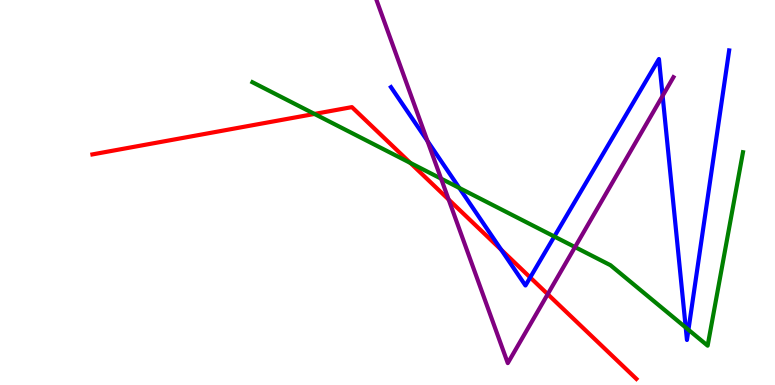[{'lines': ['blue', 'red'], 'intersections': [{'x': 6.47, 'y': 3.51}, {'x': 6.84, 'y': 2.79}]}, {'lines': ['green', 'red'], 'intersections': [{'x': 4.06, 'y': 7.04}, {'x': 5.29, 'y': 5.77}]}, {'lines': ['purple', 'red'], 'intersections': [{'x': 5.79, 'y': 4.82}, {'x': 7.07, 'y': 2.36}]}, {'lines': ['blue', 'green'], 'intersections': [{'x': 5.93, 'y': 5.12}, {'x': 7.15, 'y': 3.86}, {'x': 8.85, 'y': 1.49}, {'x': 8.88, 'y': 1.43}]}, {'lines': ['blue', 'purple'], 'intersections': [{'x': 5.52, 'y': 6.34}, {'x': 8.55, 'y': 7.51}]}, {'lines': ['green', 'purple'], 'intersections': [{'x': 5.69, 'y': 5.36}, {'x': 7.42, 'y': 3.58}]}]